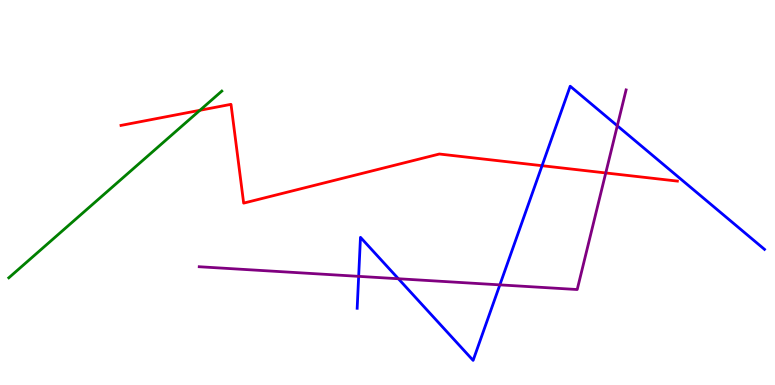[{'lines': ['blue', 'red'], 'intersections': [{'x': 6.99, 'y': 5.7}]}, {'lines': ['green', 'red'], 'intersections': [{'x': 2.58, 'y': 7.14}]}, {'lines': ['purple', 'red'], 'intersections': [{'x': 7.82, 'y': 5.51}]}, {'lines': ['blue', 'green'], 'intersections': []}, {'lines': ['blue', 'purple'], 'intersections': [{'x': 4.63, 'y': 2.82}, {'x': 5.14, 'y': 2.76}, {'x': 6.45, 'y': 2.6}, {'x': 7.97, 'y': 6.73}]}, {'lines': ['green', 'purple'], 'intersections': []}]